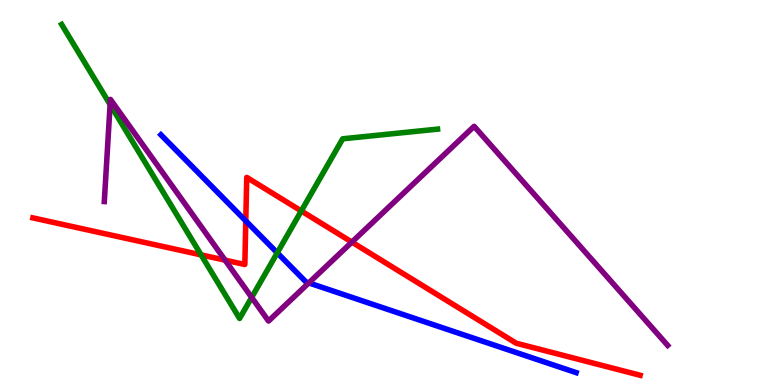[{'lines': ['blue', 'red'], 'intersections': [{'x': 3.17, 'y': 4.26}]}, {'lines': ['green', 'red'], 'intersections': [{'x': 2.59, 'y': 3.38}, {'x': 3.89, 'y': 4.52}]}, {'lines': ['purple', 'red'], 'intersections': [{'x': 2.9, 'y': 3.24}, {'x': 4.54, 'y': 3.71}]}, {'lines': ['blue', 'green'], 'intersections': [{'x': 3.58, 'y': 3.43}]}, {'lines': ['blue', 'purple'], 'intersections': [{'x': 3.98, 'y': 2.65}]}, {'lines': ['green', 'purple'], 'intersections': [{'x': 1.42, 'y': 7.28}, {'x': 3.25, 'y': 2.28}]}]